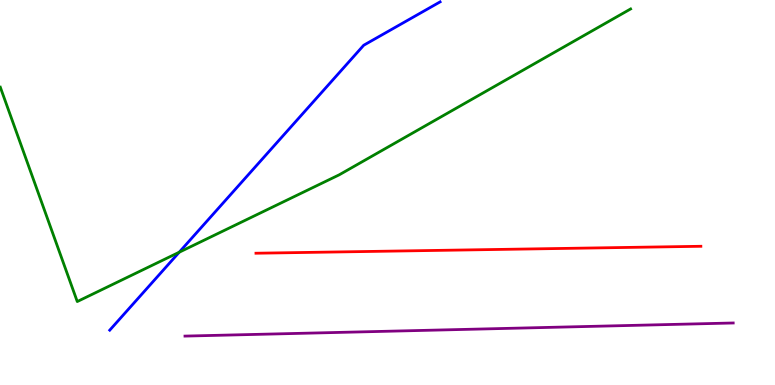[{'lines': ['blue', 'red'], 'intersections': []}, {'lines': ['green', 'red'], 'intersections': []}, {'lines': ['purple', 'red'], 'intersections': []}, {'lines': ['blue', 'green'], 'intersections': [{'x': 2.31, 'y': 3.45}]}, {'lines': ['blue', 'purple'], 'intersections': []}, {'lines': ['green', 'purple'], 'intersections': []}]